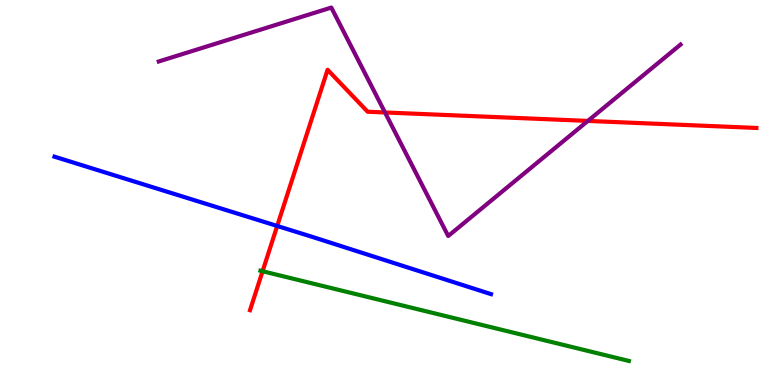[{'lines': ['blue', 'red'], 'intersections': [{'x': 3.58, 'y': 4.13}]}, {'lines': ['green', 'red'], 'intersections': [{'x': 3.39, 'y': 2.95}]}, {'lines': ['purple', 'red'], 'intersections': [{'x': 4.97, 'y': 7.08}, {'x': 7.59, 'y': 6.86}]}, {'lines': ['blue', 'green'], 'intersections': []}, {'lines': ['blue', 'purple'], 'intersections': []}, {'lines': ['green', 'purple'], 'intersections': []}]